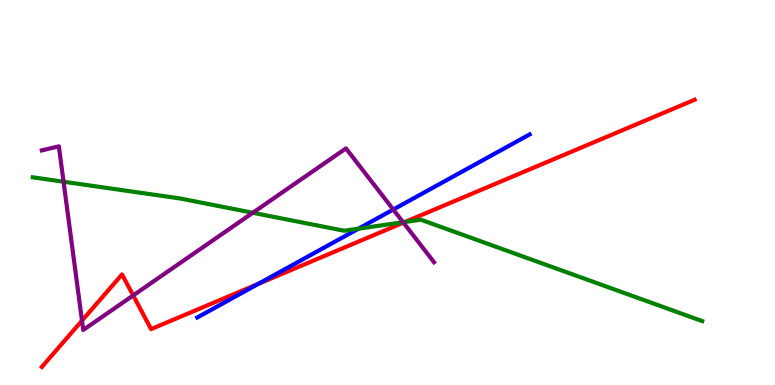[{'lines': ['blue', 'red'], 'intersections': [{'x': 3.33, 'y': 2.63}]}, {'lines': ['green', 'red'], 'intersections': [{'x': 5.23, 'y': 4.23}]}, {'lines': ['purple', 'red'], 'intersections': [{'x': 1.06, 'y': 1.67}, {'x': 1.72, 'y': 2.33}, {'x': 5.21, 'y': 4.22}]}, {'lines': ['blue', 'green'], 'intersections': [{'x': 4.63, 'y': 4.06}]}, {'lines': ['blue', 'purple'], 'intersections': [{'x': 5.07, 'y': 4.56}]}, {'lines': ['green', 'purple'], 'intersections': [{'x': 0.82, 'y': 5.28}, {'x': 3.26, 'y': 4.47}, {'x': 5.2, 'y': 4.23}]}]